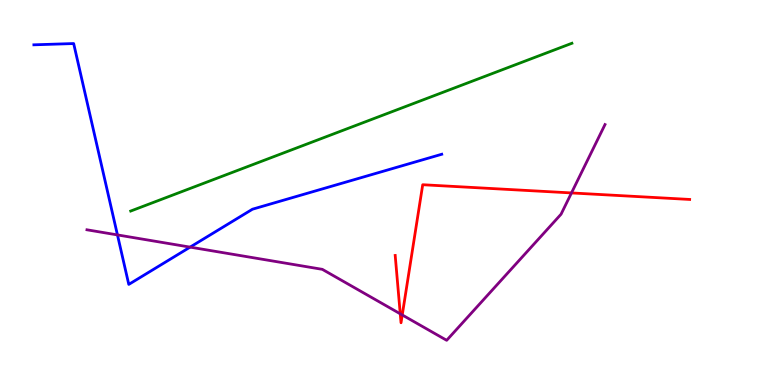[{'lines': ['blue', 'red'], 'intersections': []}, {'lines': ['green', 'red'], 'intersections': []}, {'lines': ['purple', 'red'], 'intersections': [{'x': 5.16, 'y': 1.85}, {'x': 5.19, 'y': 1.82}, {'x': 7.37, 'y': 4.99}]}, {'lines': ['blue', 'green'], 'intersections': []}, {'lines': ['blue', 'purple'], 'intersections': [{'x': 1.52, 'y': 3.9}, {'x': 2.45, 'y': 3.58}]}, {'lines': ['green', 'purple'], 'intersections': []}]